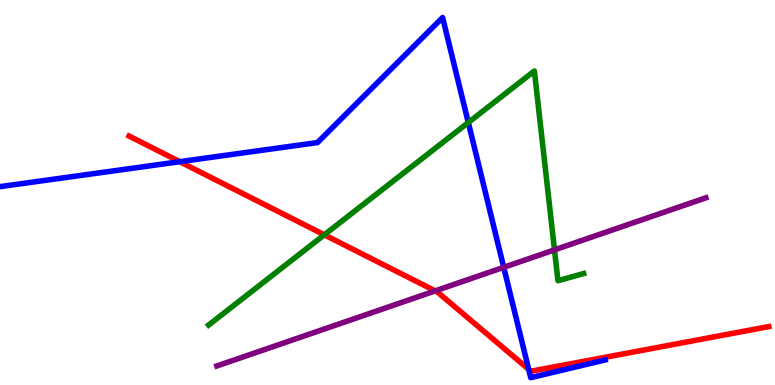[{'lines': ['blue', 'red'], 'intersections': [{'x': 2.32, 'y': 5.8}, {'x': 6.82, 'y': 0.408}]}, {'lines': ['green', 'red'], 'intersections': [{'x': 4.18, 'y': 3.9}]}, {'lines': ['purple', 'red'], 'intersections': [{'x': 5.62, 'y': 2.44}]}, {'lines': ['blue', 'green'], 'intersections': [{'x': 6.04, 'y': 6.82}]}, {'lines': ['blue', 'purple'], 'intersections': [{'x': 6.5, 'y': 3.06}]}, {'lines': ['green', 'purple'], 'intersections': [{'x': 7.15, 'y': 3.51}]}]